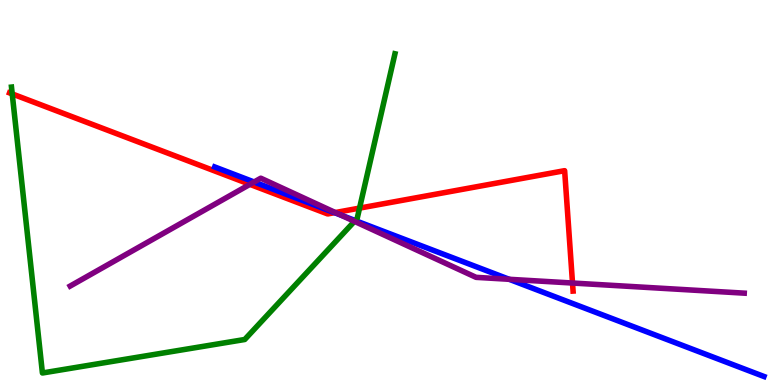[{'lines': ['blue', 'red'], 'intersections': [{'x': 4.32, 'y': 4.48}]}, {'lines': ['green', 'red'], 'intersections': [{'x': 0.158, 'y': 7.56}, {'x': 4.64, 'y': 4.59}]}, {'lines': ['purple', 'red'], 'intersections': [{'x': 3.22, 'y': 5.21}, {'x': 4.33, 'y': 4.48}, {'x': 7.39, 'y': 2.65}]}, {'lines': ['blue', 'green'], 'intersections': [{'x': 4.58, 'y': 4.27}]}, {'lines': ['blue', 'purple'], 'intersections': [{'x': 3.28, 'y': 5.27}, {'x': 4.4, 'y': 4.41}, {'x': 6.57, 'y': 2.75}]}, {'lines': ['green', 'purple'], 'intersections': [{'x': 4.57, 'y': 4.25}]}]